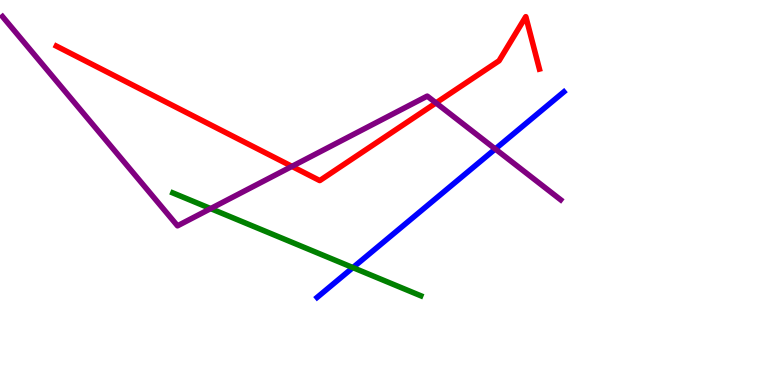[{'lines': ['blue', 'red'], 'intersections': []}, {'lines': ['green', 'red'], 'intersections': []}, {'lines': ['purple', 'red'], 'intersections': [{'x': 3.77, 'y': 5.68}, {'x': 5.63, 'y': 7.33}]}, {'lines': ['blue', 'green'], 'intersections': [{'x': 4.55, 'y': 3.05}]}, {'lines': ['blue', 'purple'], 'intersections': [{'x': 6.39, 'y': 6.13}]}, {'lines': ['green', 'purple'], 'intersections': [{'x': 2.72, 'y': 4.58}]}]